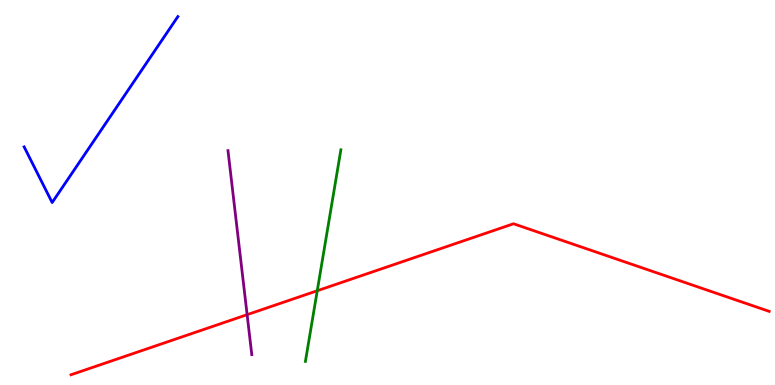[{'lines': ['blue', 'red'], 'intersections': []}, {'lines': ['green', 'red'], 'intersections': [{'x': 4.09, 'y': 2.45}]}, {'lines': ['purple', 'red'], 'intersections': [{'x': 3.19, 'y': 1.83}]}, {'lines': ['blue', 'green'], 'intersections': []}, {'lines': ['blue', 'purple'], 'intersections': []}, {'lines': ['green', 'purple'], 'intersections': []}]